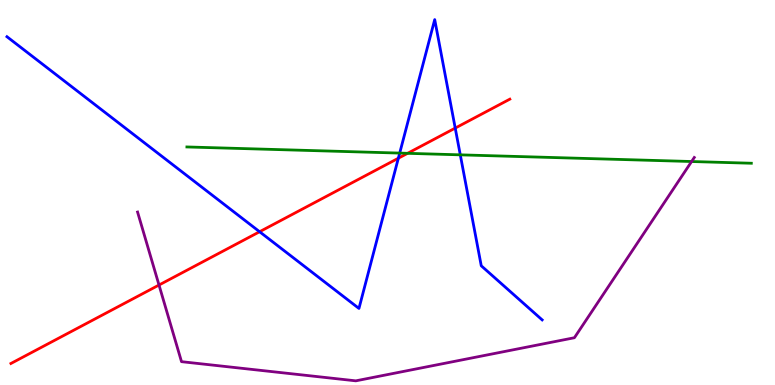[{'lines': ['blue', 'red'], 'intersections': [{'x': 3.35, 'y': 3.98}, {'x': 5.14, 'y': 5.89}, {'x': 5.87, 'y': 6.67}]}, {'lines': ['green', 'red'], 'intersections': [{'x': 5.26, 'y': 6.02}]}, {'lines': ['purple', 'red'], 'intersections': [{'x': 2.05, 'y': 2.6}]}, {'lines': ['blue', 'green'], 'intersections': [{'x': 5.16, 'y': 6.02}, {'x': 5.94, 'y': 5.98}]}, {'lines': ['blue', 'purple'], 'intersections': []}, {'lines': ['green', 'purple'], 'intersections': [{'x': 8.92, 'y': 5.8}]}]